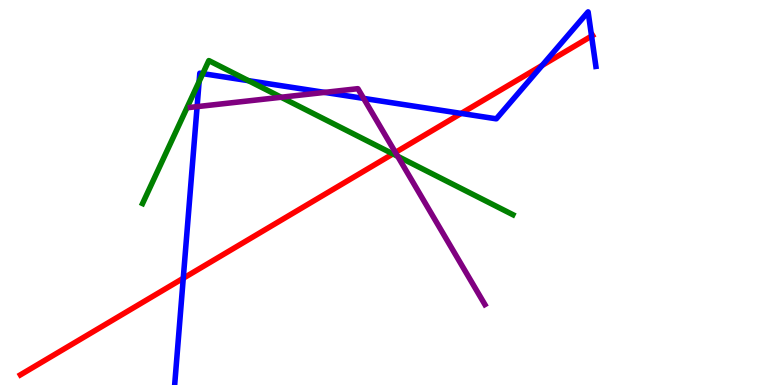[{'lines': ['blue', 'red'], 'intersections': [{'x': 2.36, 'y': 2.77}, {'x': 5.95, 'y': 7.05}, {'x': 7.0, 'y': 8.3}, {'x': 7.63, 'y': 9.06}]}, {'lines': ['green', 'red'], 'intersections': [{'x': 5.07, 'y': 6.0}]}, {'lines': ['purple', 'red'], 'intersections': [{'x': 5.1, 'y': 6.04}]}, {'lines': ['blue', 'green'], 'intersections': [{'x': 2.57, 'y': 7.88}, {'x': 2.62, 'y': 8.09}, {'x': 3.21, 'y': 7.9}]}, {'lines': ['blue', 'purple'], 'intersections': [{'x': 2.54, 'y': 7.23}, {'x': 4.19, 'y': 7.6}, {'x': 4.69, 'y': 7.44}]}, {'lines': ['green', 'purple'], 'intersections': [{'x': 3.63, 'y': 7.47}, {'x': 5.13, 'y': 5.94}]}]